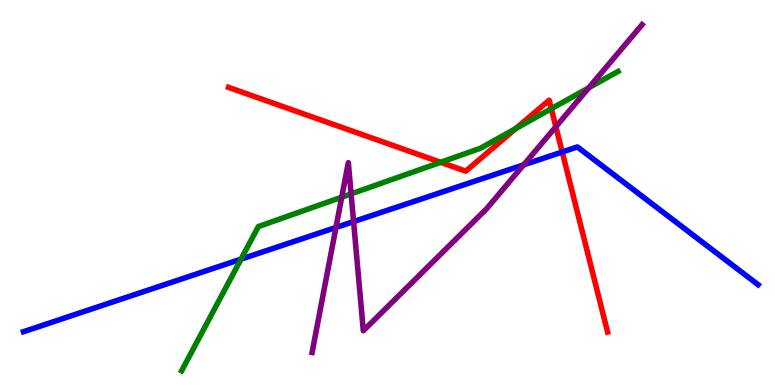[{'lines': ['blue', 'red'], 'intersections': [{'x': 7.25, 'y': 6.05}]}, {'lines': ['green', 'red'], 'intersections': [{'x': 5.69, 'y': 5.78}, {'x': 6.66, 'y': 6.66}, {'x': 7.11, 'y': 7.18}]}, {'lines': ['purple', 'red'], 'intersections': [{'x': 7.17, 'y': 6.71}]}, {'lines': ['blue', 'green'], 'intersections': [{'x': 3.11, 'y': 3.27}]}, {'lines': ['blue', 'purple'], 'intersections': [{'x': 4.33, 'y': 4.09}, {'x': 4.56, 'y': 4.24}, {'x': 6.76, 'y': 5.72}]}, {'lines': ['green', 'purple'], 'intersections': [{'x': 4.41, 'y': 4.88}, {'x': 4.53, 'y': 4.96}, {'x': 7.6, 'y': 7.72}]}]